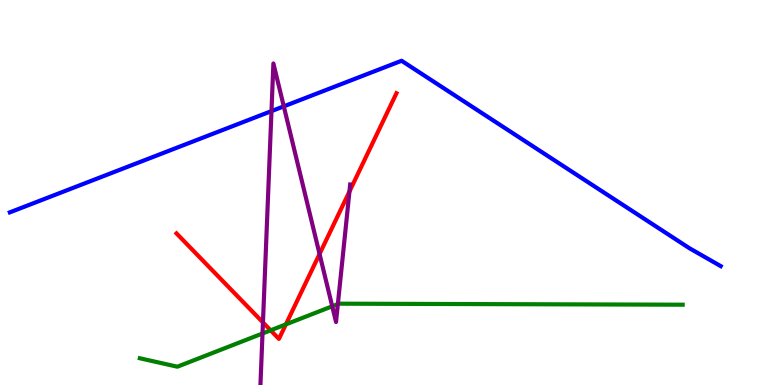[{'lines': ['blue', 'red'], 'intersections': []}, {'lines': ['green', 'red'], 'intersections': [{'x': 3.49, 'y': 1.42}, {'x': 3.69, 'y': 1.57}]}, {'lines': ['purple', 'red'], 'intersections': [{'x': 3.39, 'y': 1.62}, {'x': 4.12, 'y': 3.4}, {'x': 4.51, 'y': 5.03}]}, {'lines': ['blue', 'green'], 'intersections': []}, {'lines': ['blue', 'purple'], 'intersections': [{'x': 3.5, 'y': 7.11}, {'x': 3.66, 'y': 7.24}]}, {'lines': ['green', 'purple'], 'intersections': [{'x': 3.39, 'y': 1.34}, {'x': 4.29, 'y': 2.04}, {'x': 4.36, 'y': 2.1}]}]